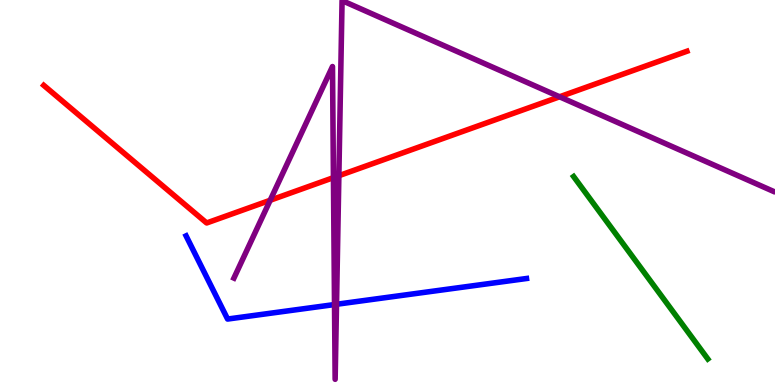[{'lines': ['blue', 'red'], 'intersections': []}, {'lines': ['green', 'red'], 'intersections': []}, {'lines': ['purple', 'red'], 'intersections': [{'x': 3.49, 'y': 4.8}, {'x': 4.3, 'y': 5.39}, {'x': 4.37, 'y': 5.44}, {'x': 7.22, 'y': 7.49}]}, {'lines': ['blue', 'green'], 'intersections': []}, {'lines': ['blue', 'purple'], 'intersections': [{'x': 4.32, 'y': 2.09}, {'x': 4.34, 'y': 2.1}]}, {'lines': ['green', 'purple'], 'intersections': []}]